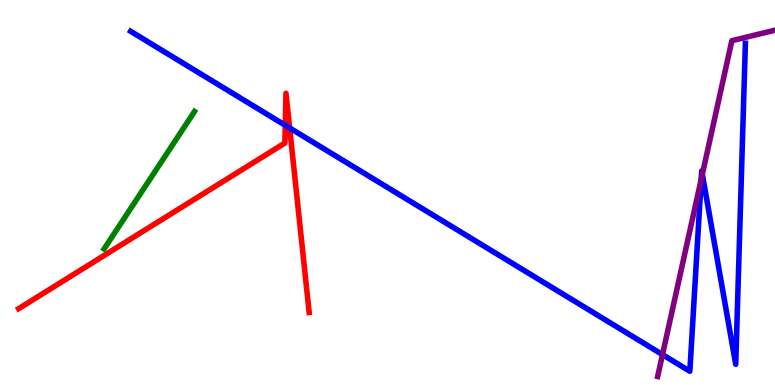[{'lines': ['blue', 'red'], 'intersections': [{'x': 3.68, 'y': 6.75}, {'x': 3.74, 'y': 6.68}]}, {'lines': ['green', 'red'], 'intersections': []}, {'lines': ['purple', 'red'], 'intersections': []}, {'lines': ['blue', 'green'], 'intersections': []}, {'lines': ['blue', 'purple'], 'intersections': [{'x': 8.55, 'y': 0.79}, {'x': 9.05, 'y': 5.34}, {'x': 9.06, 'y': 5.47}]}, {'lines': ['green', 'purple'], 'intersections': []}]